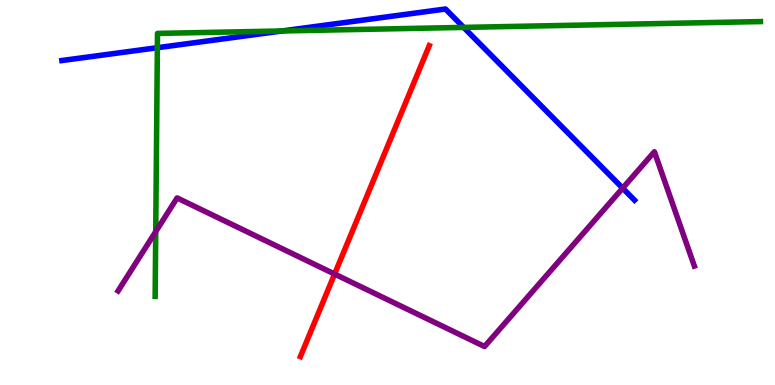[{'lines': ['blue', 'red'], 'intersections': []}, {'lines': ['green', 'red'], 'intersections': []}, {'lines': ['purple', 'red'], 'intersections': [{'x': 4.32, 'y': 2.88}]}, {'lines': ['blue', 'green'], 'intersections': [{'x': 2.03, 'y': 8.76}, {'x': 3.64, 'y': 9.2}, {'x': 5.98, 'y': 9.29}]}, {'lines': ['blue', 'purple'], 'intersections': [{'x': 8.03, 'y': 5.11}]}, {'lines': ['green', 'purple'], 'intersections': [{'x': 2.01, 'y': 3.98}]}]